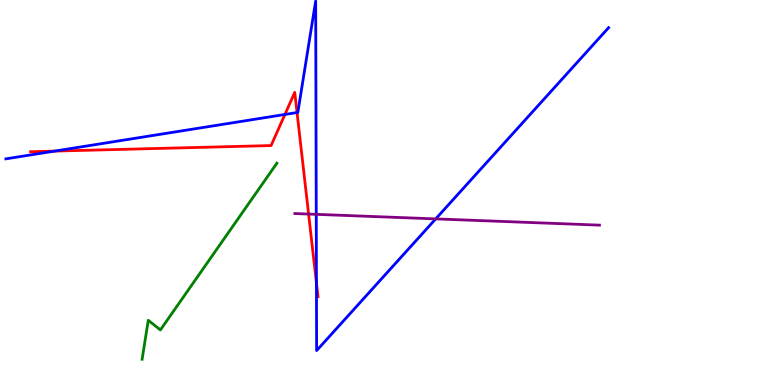[{'lines': ['blue', 'red'], 'intersections': [{'x': 0.705, 'y': 6.08}, {'x': 3.68, 'y': 7.03}, {'x': 3.83, 'y': 7.08}, {'x': 4.08, 'y': 2.65}]}, {'lines': ['green', 'red'], 'intersections': []}, {'lines': ['purple', 'red'], 'intersections': [{'x': 3.98, 'y': 4.44}]}, {'lines': ['blue', 'green'], 'intersections': []}, {'lines': ['blue', 'purple'], 'intersections': [{'x': 4.08, 'y': 4.43}, {'x': 5.62, 'y': 4.31}]}, {'lines': ['green', 'purple'], 'intersections': []}]